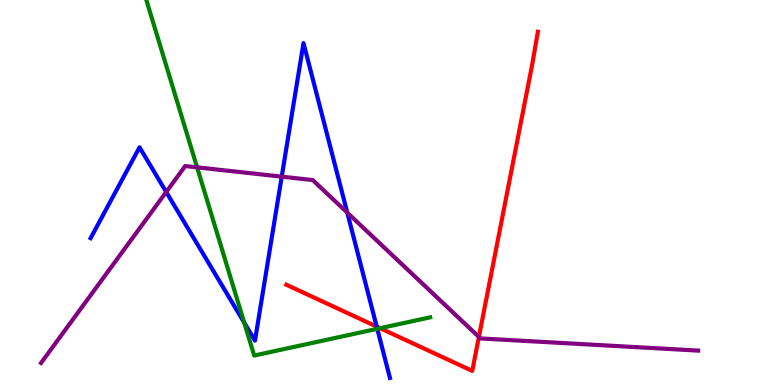[{'lines': ['blue', 'red'], 'intersections': [{'x': 4.86, 'y': 1.52}]}, {'lines': ['green', 'red'], 'intersections': [{'x': 4.91, 'y': 1.48}]}, {'lines': ['purple', 'red'], 'intersections': [{'x': 6.18, 'y': 1.25}]}, {'lines': ['blue', 'green'], 'intersections': [{'x': 3.15, 'y': 1.62}, {'x': 4.87, 'y': 1.46}]}, {'lines': ['blue', 'purple'], 'intersections': [{'x': 2.14, 'y': 5.01}, {'x': 3.64, 'y': 5.41}, {'x': 4.48, 'y': 4.48}]}, {'lines': ['green', 'purple'], 'intersections': [{'x': 2.54, 'y': 5.65}]}]